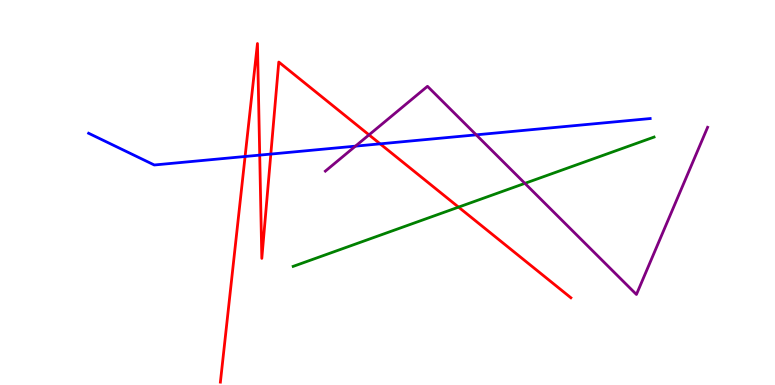[{'lines': ['blue', 'red'], 'intersections': [{'x': 3.16, 'y': 5.94}, {'x': 3.35, 'y': 5.97}, {'x': 3.49, 'y': 6.0}, {'x': 4.9, 'y': 6.26}]}, {'lines': ['green', 'red'], 'intersections': [{'x': 5.92, 'y': 4.62}]}, {'lines': ['purple', 'red'], 'intersections': [{'x': 4.76, 'y': 6.5}]}, {'lines': ['blue', 'green'], 'intersections': []}, {'lines': ['blue', 'purple'], 'intersections': [{'x': 4.59, 'y': 6.2}, {'x': 6.14, 'y': 6.5}]}, {'lines': ['green', 'purple'], 'intersections': [{'x': 6.77, 'y': 5.24}]}]